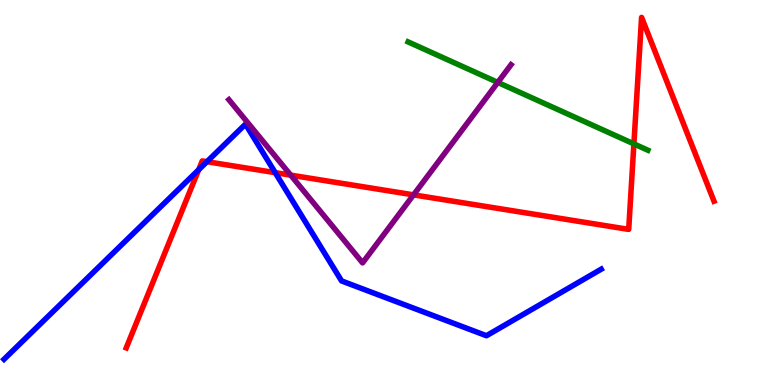[{'lines': ['blue', 'red'], 'intersections': [{'x': 2.56, 'y': 5.59}, {'x': 2.67, 'y': 5.8}, {'x': 3.55, 'y': 5.52}]}, {'lines': ['green', 'red'], 'intersections': [{'x': 8.18, 'y': 6.26}]}, {'lines': ['purple', 'red'], 'intersections': [{'x': 3.75, 'y': 5.45}, {'x': 5.34, 'y': 4.94}]}, {'lines': ['blue', 'green'], 'intersections': []}, {'lines': ['blue', 'purple'], 'intersections': []}, {'lines': ['green', 'purple'], 'intersections': [{'x': 6.42, 'y': 7.86}]}]